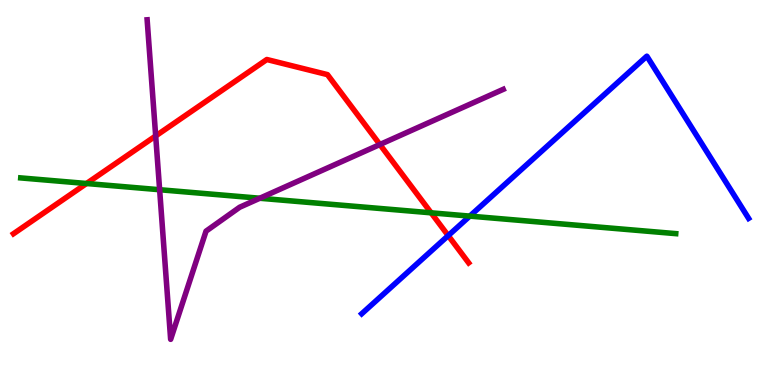[{'lines': ['blue', 'red'], 'intersections': [{'x': 5.78, 'y': 3.88}]}, {'lines': ['green', 'red'], 'intersections': [{'x': 1.12, 'y': 5.23}, {'x': 5.56, 'y': 4.47}]}, {'lines': ['purple', 'red'], 'intersections': [{'x': 2.01, 'y': 6.47}, {'x': 4.9, 'y': 6.25}]}, {'lines': ['blue', 'green'], 'intersections': [{'x': 6.06, 'y': 4.39}]}, {'lines': ['blue', 'purple'], 'intersections': []}, {'lines': ['green', 'purple'], 'intersections': [{'x': 2.06, 'y': 5.07}, {'x': 3.35, 'y': 4.85}]}]